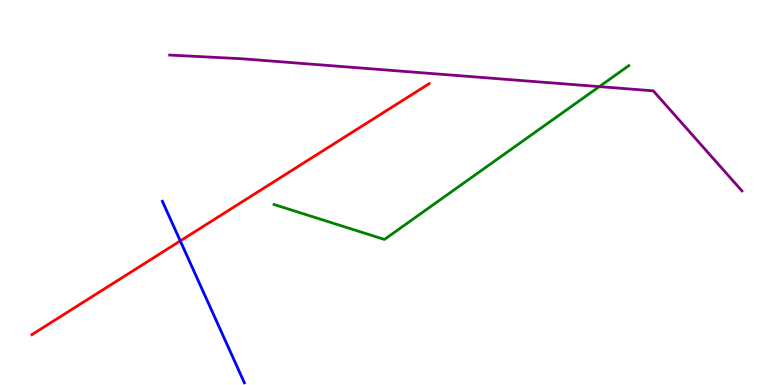[{'lines': ['blue', 'red'], 'intersections': [{'x': 2.33, 'y': 3.74}]}, {'lines': ['green', 'red'], 'intersections': []}, {'lines': ['purple', 'red'], 'intersections': []}, {'lines': ['blue', 'green'], 'intersections': []}, {'lines': ['blue', 'purple'], 'intersections': []}, {'lines': ['green', 'purple'], 'intersections': [{'x': 7.73, 'y': 7.75}]}]